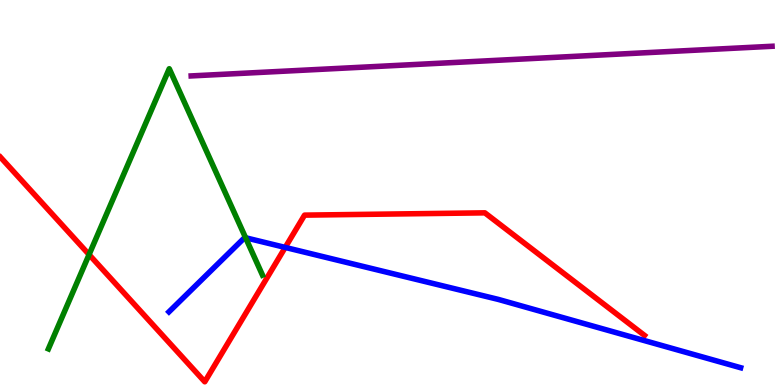[{'lines': ['blue', 'red'], 'intersections': [{'x': 3.68, 'y': 3.57}]}, {'lines': ['green', 'red'], 'intersections': [{'x': 1.15, 'y': 3.39}]}, {'lines': ['purple', 'red'], 'intersections': []}, {'lines': ['blue', 'green'], 'intersections': [{'x': 3.17, 'y': 3.82}]}, {'lines': ['blue', 'purple'], 'intersections': []}, {'lines': ['green', 'purple'], 'intersections': []}]